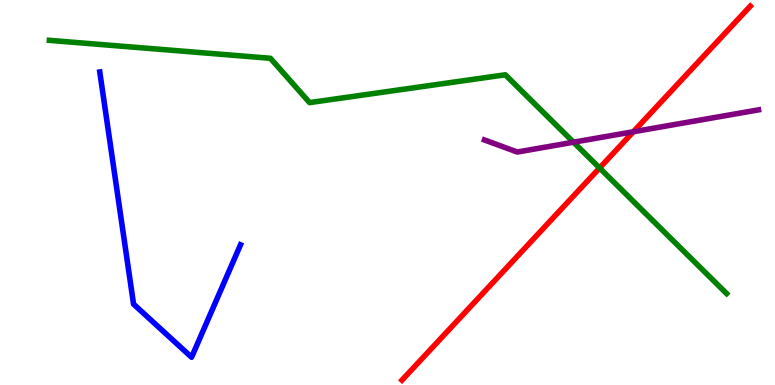[{'lines': ['blue', 'red'], 'intersections': []}, {'lines': ['green', 'red'], 'intersections': [{'x': 7.74, 'y': 5.64}]}, {'lines': ['purple', 'red'], 'intersections': [{'x': 8.17, 'y': 6.58}]}, {'lines': ['blue', 'green'], 'intersections': []}, {'lines': ['blue', 'purple'], 'intersections': []}, {'lines': ['green', 'purple'], 'intersections': [{'x': 7.4, 'y': 6.31}]}]